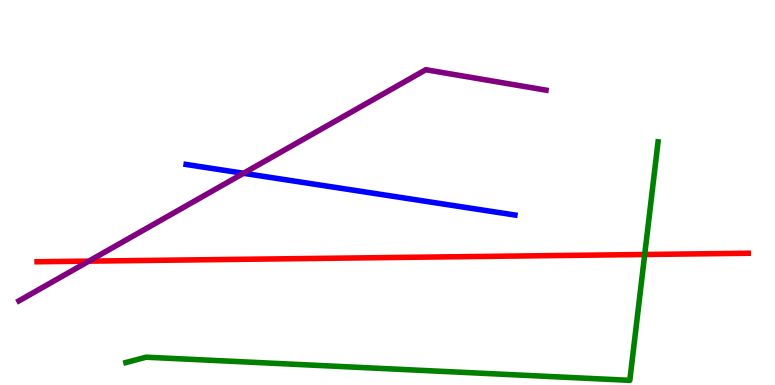[{'lines': ['blue', 'red'], 'intersections': []}, {'lines': ['green', 'red'], 'intersections': [{'x': 8.32, 'y': 3.39}]}, {'lines': ['purple', 'red'], 'intersections': [{'x': 1.15, 'y': 3.22}]}, {'lines': ['blue', 'green'], 'intersections': []}, {'lines': ['blue', 'purple'], 'intersections': [{'x': 3.14, 'y': 5.5}]}, {'lines': ['green', 'purple'], 'intersections': []}]